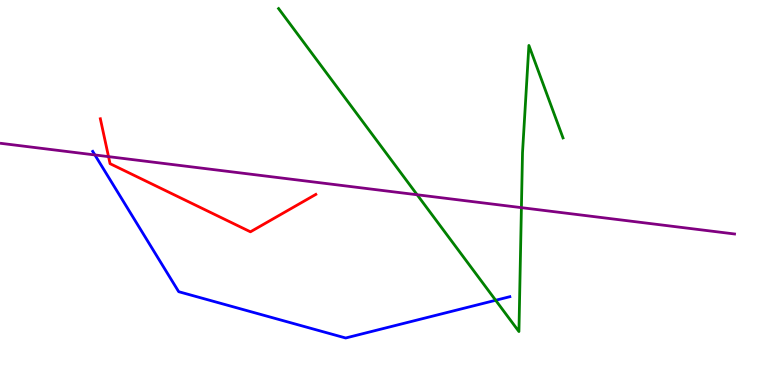[{'lines': ['blue', 'red'], 'intersections': []}, {'lines': ['green', 'red'], 'intersections': []}, {'lines': ['purple', 'red'], 'intersections': [{'x': 1.4, 'y': 5.93}]}, {'lines': ['blue', 'green'], 'intersections': [{'x': 6.4, 'y': 2.2}]}, {'lines': ['blue', 'purple'], 'intersections': [{'x': 1.22, 'y': 5.98}]}, {'lines': ['green', 'purple'], 'intersections': [{'x': 5.38, 'y': 4.94}, {'x': 6.73, 'y': 4.61}]}]